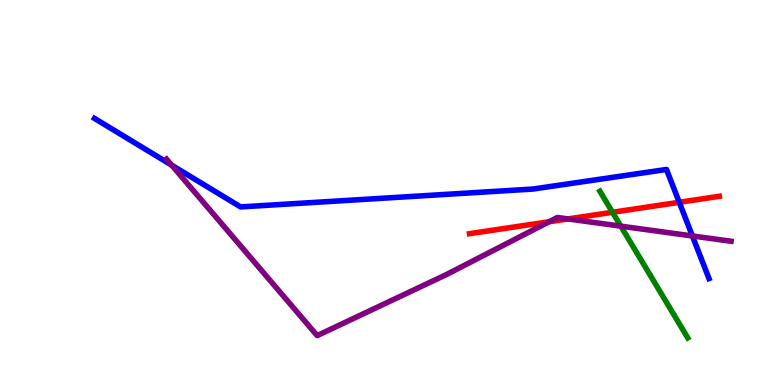[{'lines': ['blue', 'red'], 'intersections': [{'x': 8.76, 'y': 4.75}]}, {'lines': ['green', 'red'], 'intersections': [{'x': 7.9, 'y': 4.49}]}, {'lines': ['purple', 'red'], 'intersections': [{'x': 7.08, 'y': 4.24}, {'x': 7.33, 'y': 4.31}]}, {'lines': ['blue', 'green'], 'intersections': []}, {'lines': ['blue', 'purple'], 'intersections': [{'x': 2.22, 'y': 5.71}, {'x': 8.93, 'y': 3.87}]}, {'lines': ['green', 'purple'], 'intersections': [{'x': 8.01, 'y': 4.13}]}]